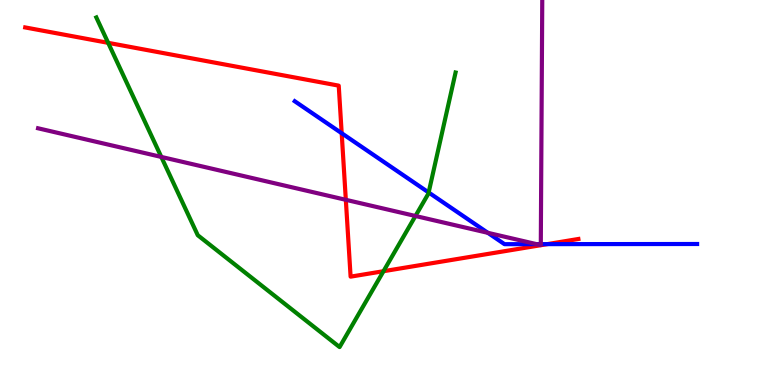[{'lines': ['blue', 'red'], 'intersections': [{'x': 4.41, 'y': 6.54}, {'x': 7.06, 'y': 3.66}]}, {'lines': ['green', 'red'], 'intersections': [{'x': 1.4, 'y': 8.89}, {'x': 4.95, 'y': 2.96}]}, {'lines': ['purple', 'red'], 'intersections': [{'x': 4.46, 'y': 4.81}]}, {'lines': ['blue', 'green'], 'intersections': [{'x': 5.53, 'y': 5.0}]}, {'lines': ['blue', 'purple'], 'intersections': [{'x': 6.29, 'y': 3.95}, {'x': 6.92, 'y': 3.66}, {'x': 6.98, 'y': 3.66}]}, {'lines': ['green', 'purple'], 'intersections': [{'x': 2.08, 'y': 5.92}, {'x': 5.36, 'y': 4.39}]}]